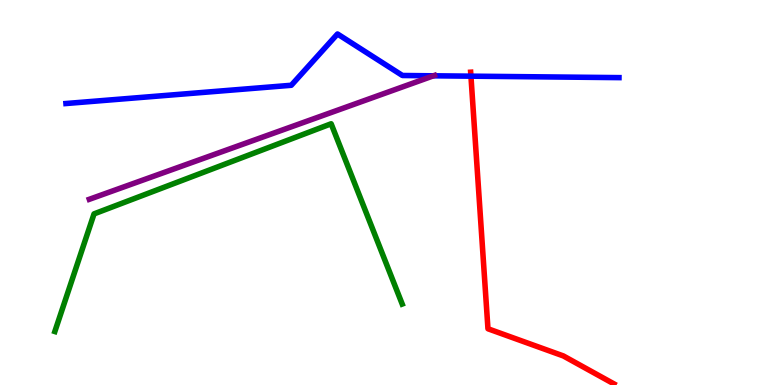[{'lines': ['blue', 'red'], 'intersections': [{'x': 6.08, 'y': 8.02}]}, {'lines': ['green', 'red'], 'intersections': []}, {'lines': ['purple', 'red'], 'intersections': []}, {'lines': ['blue', 'green'], 'intersections': []}, {'lines': ['blue', 'purple'], 'intersections': [{'x': 5.59, 'y': 8.03}]}, {'lines': ['green', 'purple'], 'intersections': []}]